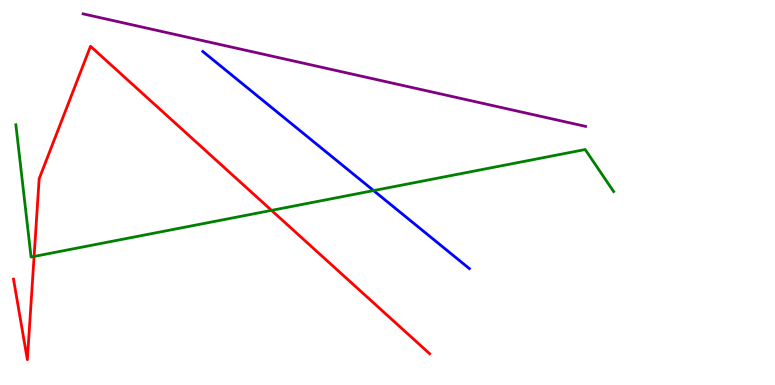[{'lines': ['blue', 'red'], 'intersections': []}, {'lines': ['green', 'red'], 'intersections': [{'x': 0.44, 'y': 3.34}, {'x': 3.5, 'y': 4.54}]}, {'lines': ['purple', 'red'], 'intersections': []}, {'lines': ['blue', 'green'], 'intersections': [{'x': 4.82, 'y': 5.05}]}, {'lines': ['blue', 'purple'], 'intersections': []}, {'lines': ['green', 'purple'], 'intersections': []}]